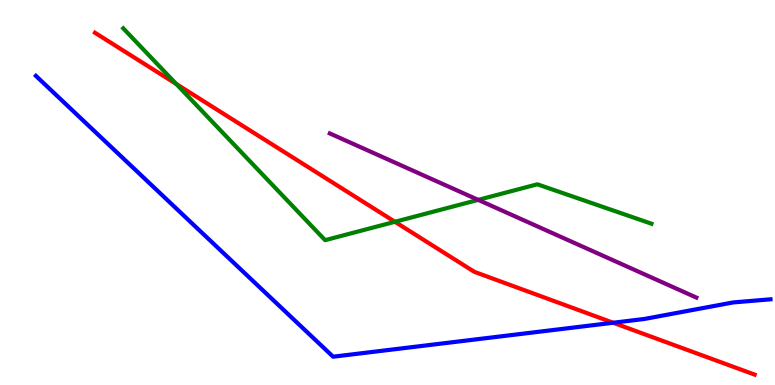[{'lines': ['blue', 'red'], 'intersections': [{'x': 7.91, 'y': 1.62}]}, {'lines': ['green', 'red'], 'intersections': [{'x': 2.27, 'y': 7.82}, {'x': 5.1, 'y': 4.24}]}, {'lines': ['purple', 'red'], 'intersections': []}, {'lines': ['blue', 'green'], 'intersections': []}, {'lines': ['blue', 'purple'], 'intersections': []}, {'lines': ['green', 'purple'], 'intersections': [{'x': 6.17, 'y': 4.81}]}]